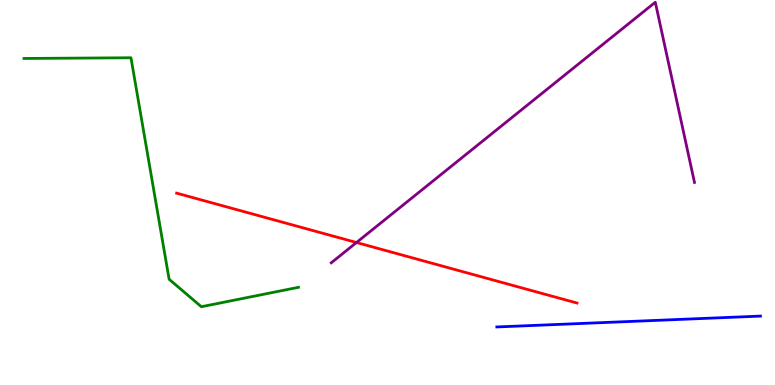[{'lines': ['blue', 'red'], 'intersections': []}, {'lines': ['green', 'red'], 'intersections': []}, {'lines': ['purple', 'red'], 'intersections': [{'x': 4.6, 'y': 3.7}]}, {'lines': ['blue', 'green'], 'intersections': []}, {'lines': ['blue', 'purple'], 'intersections': []}, {'lines': ['green', 'purple'], 'intersections': []}]